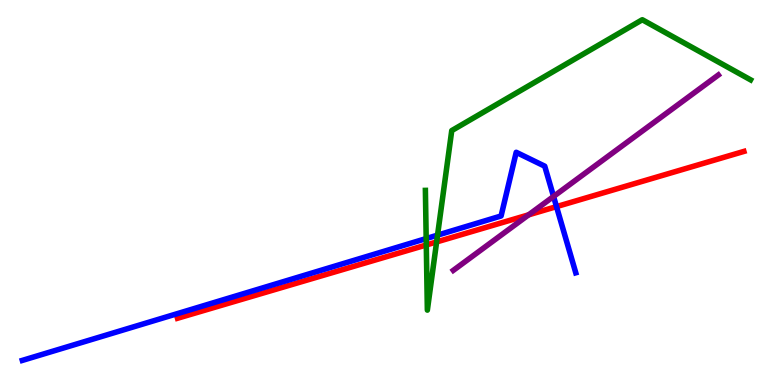[{'lines': ['blue', 'red'], 'intersections': [{'x': 7.18, 'y': 4.63}]}, {'lines': ['green', 'red'], 'intersections': [{'x': 5.5, 'y': 3.64}, {'x': 5.63, 'y': 3.72}]}, {'lines': ['purple', 'red'], 'intersections': [{'x': 6.82, 'y': 4.42}]}, {'lines': ['blue', 'green'], 'intersections': [{'x': 5.5, 'y': 3.8}, {'x': 5.65, 'y': 3.89}]}, {'lines': ['blue', 'purple'], 'intersections': [{'x': 7.14, 'y': 4.9}]}, {'lines': ['green', 'purple'], 'intersections': []}]